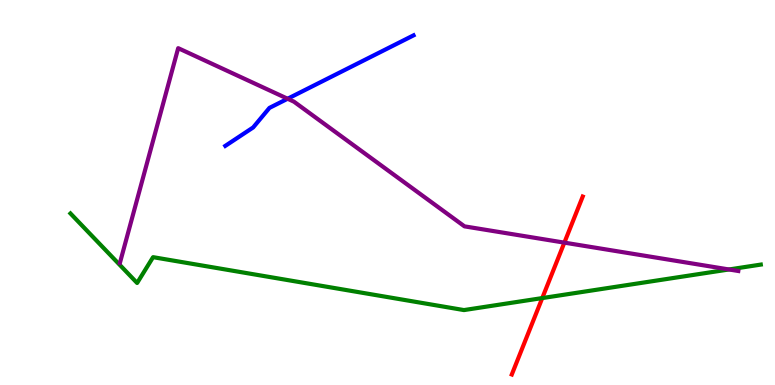[{'lines': ['blue', 'red'], 'intersections': []}, {'lines': ['green', 'red'], 'intersections': [{'x': 7.0, 'y': 2.26}]}, {'lines': ['purple', 'red'], 'intersections': [{'x': 7.28, 'y': 3.7}]}, {'lines': ['blue', 'green'], 'intersections': []}, {'lines': ['blue', 'purple'], 'intersections': [{'x': 3.71, 'y': 7.44}]}, {'lines': ['green', 'purple'], 'intersections': [{'x': 9.41, 'y': 3.0}]}]